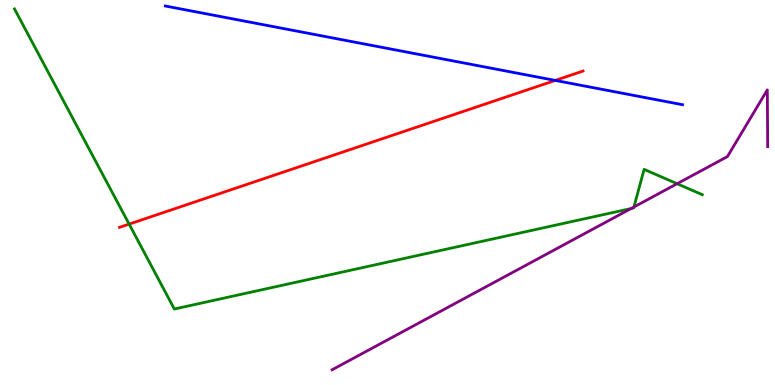[{'lines': ['blue', 'red'], 'intersections': [{'x': 7.16, 'y': 7.91}]}, {'lines': ['green', 'red'], 'intersections': [{'x': 1.67, 'y': 4.18}]}, {'lines': ['purple', 'red'], 'intersections': []}, {'lines': ['blue', 'green'], 'intersections': []}, {'lines': ['blue', 'purple'], 'intersections': []}, {'lines': ['green', 'purple'], 'intersections': [{'x': 8.14, 'y': 4.58}, {'x': 8.18, 'y': 4.62}, {'x': 8.74, 'y': 5.23}]}]